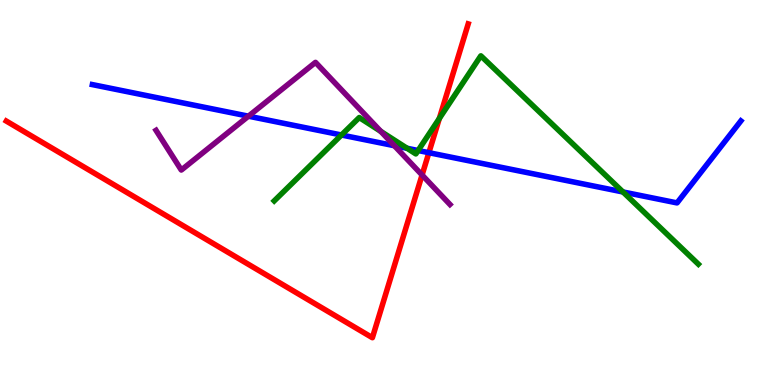[{'lines': ['blue', 'red'], 'intersections': [{'x': 5.53, 'y': 6.03}]}, {'lines': ['green', 'red'], 'intersections': [{'x': 5.67, 'y': 6.92}]}, {'lines': ['purple', 'red'], 'intersections': [{'x': 5.45, 'y': 5.45}]}, {'lines': ['blue', 'green'], 'intersections': [{'x': 4.41, 'y': 6.49}, {'x': 5.25, 'y': 6.15}, {'x': 5.39, 'y': 6.09}, {'x': 8.04, 'y': 5.01}]}, {'lines': ['blue', 'purple'], 'intersections': [{'x': 3.21, 'y': 6.98}, {'x': 5.09, 'y': 6.22}]}, {'lines': ['green', 'purple'], 'intersections': [{'x': 4.91, 'y': 6.59}]}]